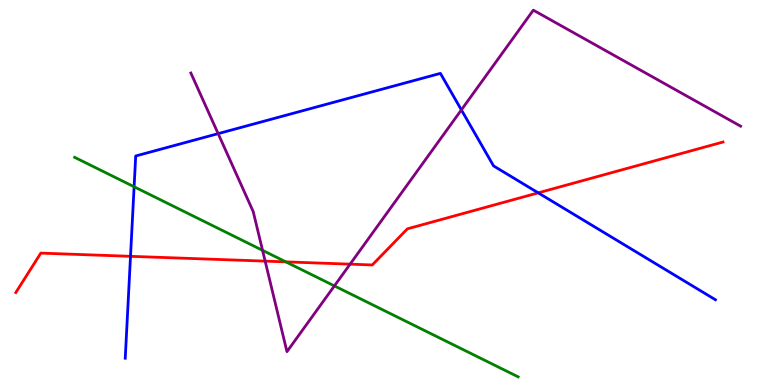[{'lines': ['blue', 'red'], 'intersections': [{'x': 1.68, 'y': 3.34}, {'x': 6.94, 'y': 4.99}]}, {'lines': ['green', 'red'], 'intersections': [{'x': 3.69, 'y': 3.2}]}, {'lines': ['purple', 'red'], 'intersections': [{'x': 3.42, 'y': 3.22}, {'x': 4.52, 'y': 3.14}]}, {'lines': ['blue', 'green'], 'intersections': [{'x': 1.73, 'y': 5.15}]}, {'lines': ['blue', 'purple'], 'intersections': [{'x': 2.81, 'y': 6.53}, {'x': 5.95, 'y': 7.15}]}, {'lines': ['green', 'purple'], 'intersections': [{'x': 3.39, 'y': 3.5}, {'x': 4.31, 'y': 2.57}]}]